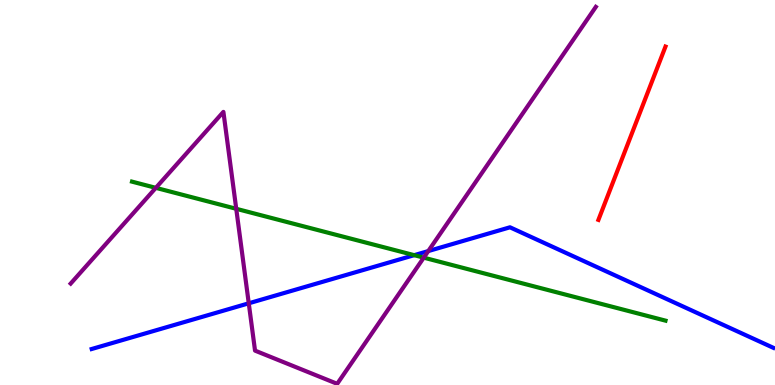[{'lines': ['blue', 'red'], 'intersections': []}, {'lines': ['green', 'red'], 'intersections': []}, {'lines': ['purple', 'red'], 'intersections': []}, {'lines': ['blue', 'green'], 'intersections': [{'x': 5.34, 'y': 3.37}]}, {'lines': ['blue', 'purple'], 'intersections': [{'x': 3.21, 'y': 2.12}, {'x': 5.53, 'y': 3.48}]}, {'lines': ['green', 'purple'], 'intersections': [{'x': 2.01, 'y': 5.12}, {'x': 3.05, 'y': 4.58}, {'x': 5.47, 'y': 3.31}]}]